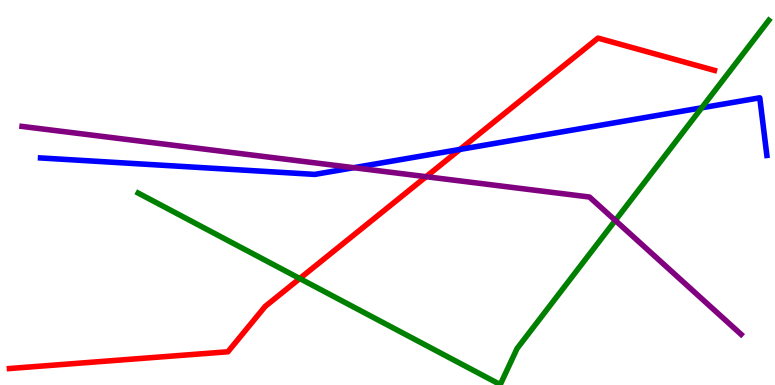[{'lines': ['blue', 'red'], 'intersections': [{'x': 5.93, 'y': 6.12}]}, {'lines': ['green', 'red'], 'intersections': [{'x': 3.87, 'y': 2.77}]}, {'lines': ['purple', 'red'], 'intersections': [{'x': 5.5, 'y': 5.41}]}, {'lines': ['blue', 'green'], 'intersections': [{'x': 9.05, 'y': 7.2}]}, {'lines': ['blue', 'purple'], 'intersections': [{'x': 4.56, 'y': 5.64}]}, {'lines': ['green', 'purple'], 'intersections': [{'x': 7.94, 'y': 4.27}]}]